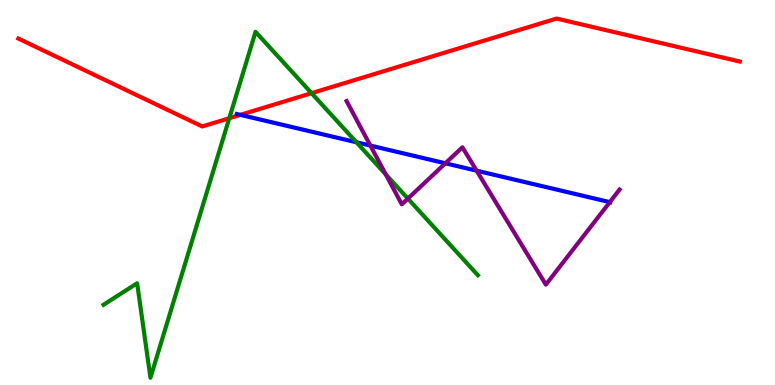[{'lines': ['blue', 'red'], 'intersections': [{'x': 3.1, 'y': 7.02}]}, {'lines': ['green', 'red'], 'intersections': [{'x': 2.96, 'y': 6.93}, {'x': 4.02, 'y': 7.58}]}, {'lines': ['purple', 'red'], 'intersections': []}, {'lines': ['blue', 'green'], 'intersections': [{'x': 4.6, 'y': 6.3}]}, {'lines': ['blue', 'purple'], 'intersections': [{'x': 4.78, 'y': 6.22}, {'x': 5.75, 'y': 5.76}, {'x': 6.15, 'y': 5.57}, {'x': 7.87, 'y': 4.75}]}, {'lines': ['green', 'purple'], 'intersections': [{'x': 4.98, 'y': 5.47}, {'x': 5.26, 'y': 4.84}]}]